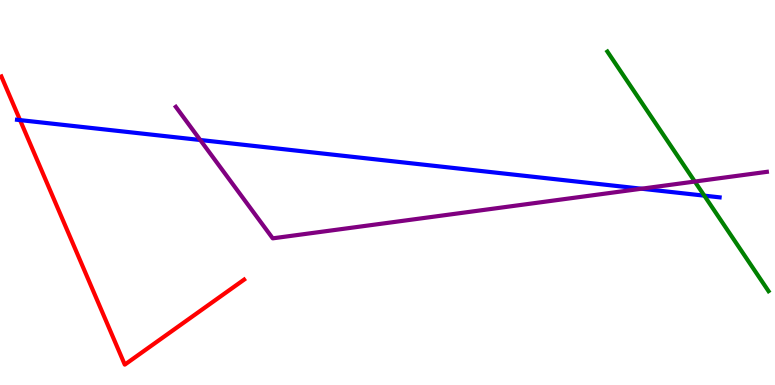[{'lines': ['blue', 'red'], 'intersections': [{'x': 0.259, 'y': 6.88}]}, {'lines': ['green', 'red'], 'intersections': []}, {'lines': ['purple', 'red'], 'intersections': []}, {'lines': ['blue', 'green'], 'intersections': [{'x': 9.09, 'y': 4.92}]}, {'lines': ['blue', 'purple'], 'intersections': [{'x': 2.58, 'y': 6.36}, {'x': 8.28, 'y': 5.1}]}, {'lines': ['green', 'purple'], 'intersections': [{'x': 8.97, 'y': 5.28}]}]